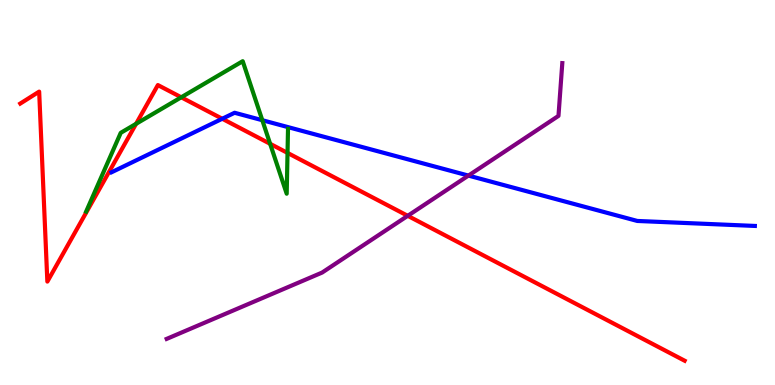[{'lines': ['blue', 'red'], 'intersections': [{'x': 2.87, 'y': 6.92}]}, {'lines': ['green', 'red'], 'intersections': [{'x': 1.76, 'y': 6.78}, {'x': 2.34, 'y': 7.47}, {'x': 3.49, 'y': 6.26}, {'x': 3.71, 'y': 6.03}]}, {'lines': ['purple', 'red'], 'intersections': [{'x': 5.26, 'y': 4.39}]}, {'lines': ['blue', 'green'], 'intersections': [{'x': 3.38, 'y': 6.88}]}, {'lines': ['blue', 'purple'], 'intersections': [{'x': 6.04, 'y': 5.44}]}, {'lines': ['green', 'purple'], 'intersections': []}]